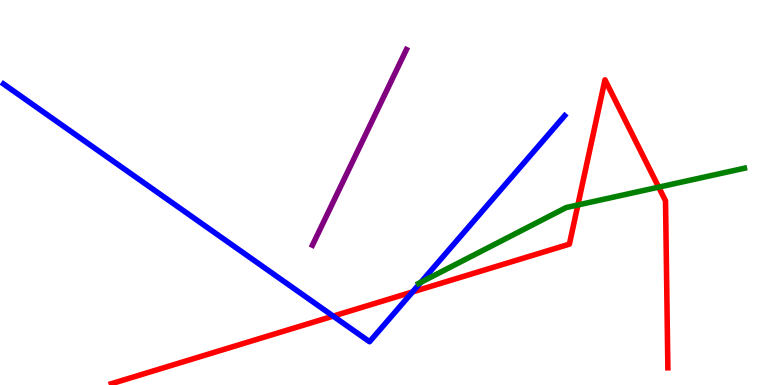[{'lines': ['blue', 'red'], 'intersections': [{'x': 4.3, 'y': 1.79}, {'x': 5.32, 'y': 2.42}]}, {'lines': ['green', 'red'], 'intersections': [{'x': 7.46, 'y': 4.68}, {'x': 8.5, 'y': 5.14}]}, {'lines': ['purple', 'red'], 'intersections': []}, {'lines': ['blue', 'green'], 'intersections': [{'x': 5.43, 'y': 2.67}]}, {'lines': ['blue', 'purple'], 'intersections': []}, {'lines': ['green', 'purple'], 'intersections': []}]